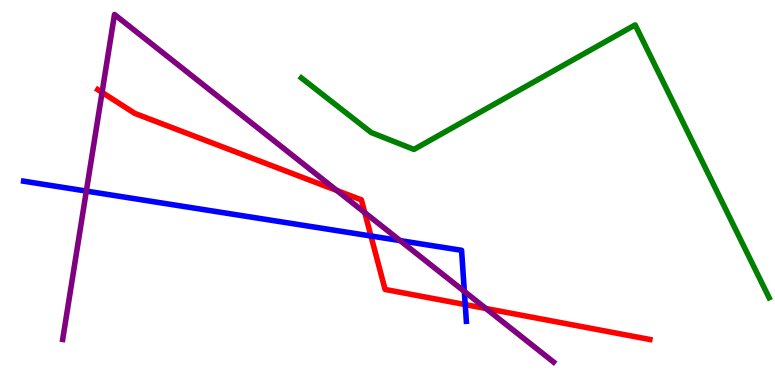[{'lines': ['blue', 'red'], 'intersections': [{'x': 4.79, 'y': 3.87}, {'x': 6.0, 'y': 2.09}]}, {'lines': ['green', 'red'], 'intersections': []}, {'lines': ['purple', 'red'], 'intersections': [{'x': 1.32, 'y': 7.6}, {'x': 4.35, 'y': 5.05}, {'x': 4.71, 'y': 4.48}, {'x': 6.27, 'y': 1.99}]}, {'lines': ['blue', 'green'], 'intersections': []}, {'lines': ['blue', 'purple'], 'intersections': [{'x': 1.11, 'y': 5.04}, {'x': 5.16, 'y': 3.75}, {'x': 5.99, 'y': 2.43}]}, {'lines': ['green', 'purple'], 'intersections': []}]